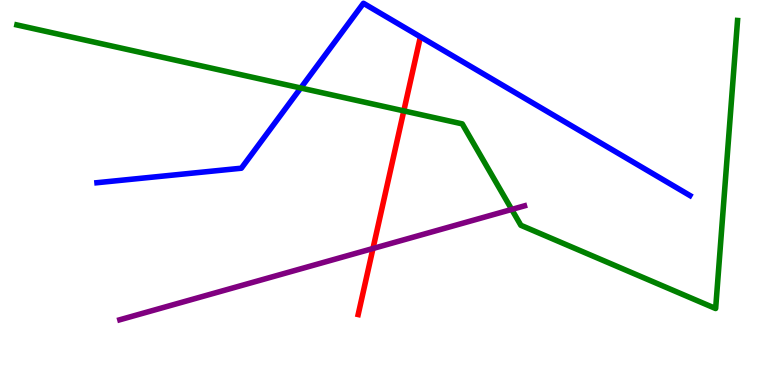[{'lines': ['blue', 'red'], 'intersections': []}, {'lines': ['green', 'red'], 'intersections': [{'x': 5.21, 'y': 7.12}]}, {'lines': ['purple', 'red'], 'intersections': [{'x': 4.81, 'y': 3.55}]}, {'lines': ['blue', 'green'], 'intersections': [{'x': 3.88, 'y': 7.71}]}, {'lines': ['blue', 'purple'], 'intersections': []}, {'lines': ['green', 'purple'], 'intersections': [{'x': 6.6, 'y': 4.56}]}]